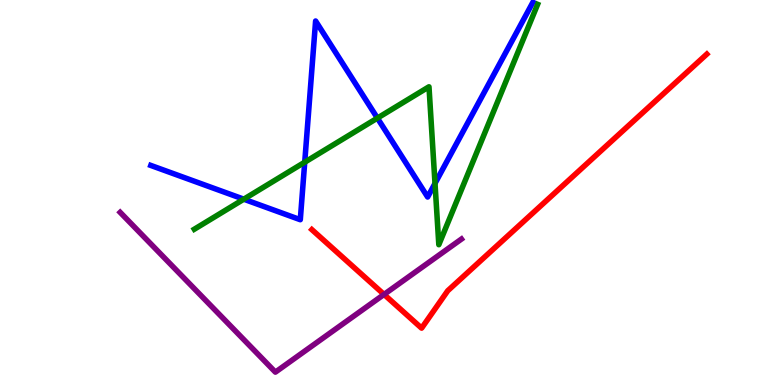[{'lines': ['blue', 'red'], 'intersections': []}, {'lines': ['green', 'red'], 'intersections': []}, {'lines': ['purple', 'red'], 'intersections': [{'x': 4.96, 'y': 2.35}]}, {'lines': ['blue', 'green'], 'intersections': [{'x': 3.15, 'y': 4.83}, {'x': 3.93, 'y': 5.79}, {'x': 4.87, 'y': 6.93}, {'x': 5.61, 'y': 5.24}]}, {'lines': ['blue', 'purple'], 'intersections': []}, {'lines': ['green', 'purple'], 'intersections': []}]